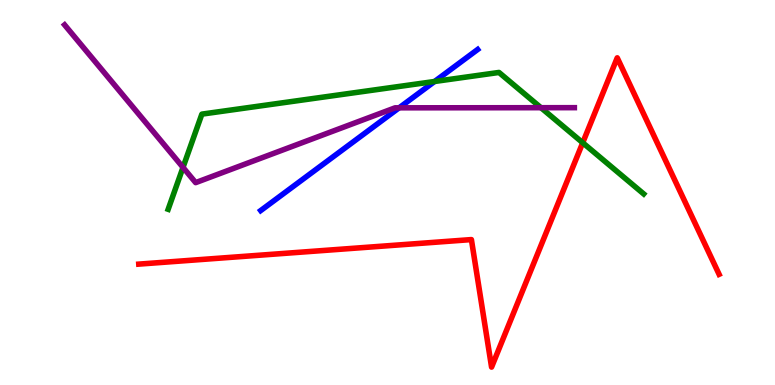[{'lines': ['blue', 'red'], 'intersections': []}, {'lines': ['green', 'red'], 'intersections': [{'x': 7.52, 'y': 6.29}]}, {'lines': ['purple', 'red'], 'intersections': []}, {'lines': ['blue', 'green'], 'intersections': [{'x': 5.61, 'y': 7.88}]}, {'lines': ['blue', 'purple'], 'intersections': [{'x': 5.15, 'y': 7.2}]}, {'lines': ['green', 'purple'], 'intersections': [{'x': 2.36, 'y': 5.65}, {'x': 6.98, 'y': 7.2}]}]